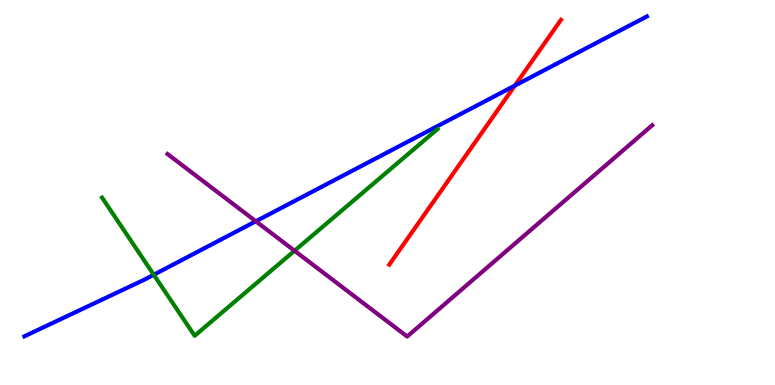[{'lines': ['blue', 'red'], 'intersections': [{'x': 6.64, 'y': 7.78}]}, {'lines': ['green', 'red'], 'intersections': []}, {'lines': ['purple', 'red'], 'intersections': []}, {'lines': ['blue', 'green'], 'intersections': [{'x': 1.98, 'y': 2.86}]}, {'lines': ['blue', 'purple'], 'intersections': [{'x': 3.3, 'y': 4.25}]}, {'lines': ['green', 'purple'], 'intersections': [{'x': 3.8, 'y': 3.49}]}]